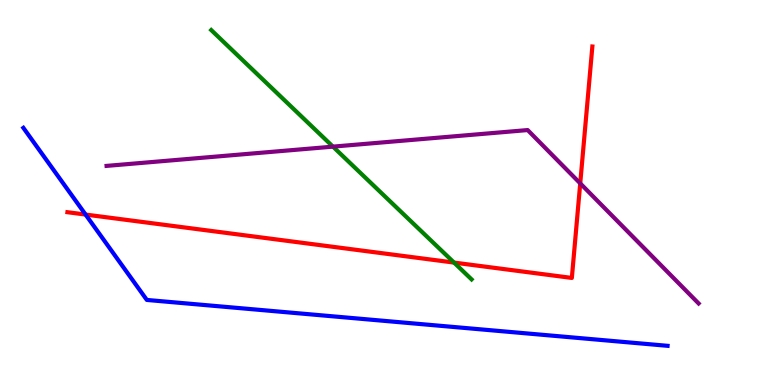[{'lines': ['blue', 'red'], 'intersections': [{'x': 1.1, 'y': 4.43}]}, {'lines': ['green', 'red'], 'intersections': [{'x': 5.86, 'y': 3.18}]}, {'lines': ['purple', 'red'], 'intersections': [{'x': 7.49, 'y': 5.24}]}, {'lines': ['blue', 'green'], 'intersections': []}, {'lines': ['blue', 'purple'], 'intersections': []}, {'lines': ['green', 'purple'], 'intersections': [{'x': 4.3, 'y': 6.19}]}]